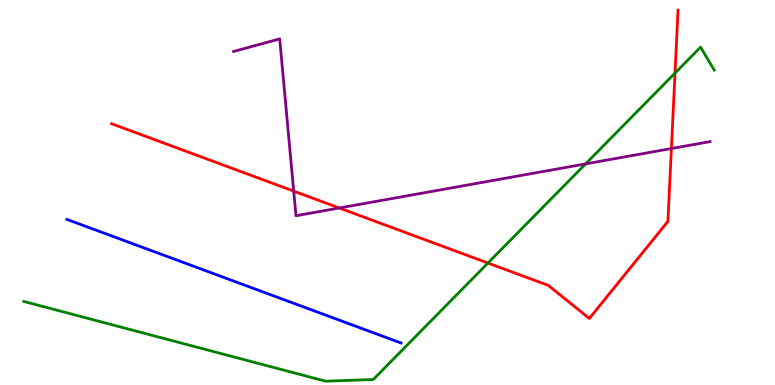[{'lines': ['blue', 'red'], 'intersections': []}, {'lines': ['green', 'red'], 'intersections': [{'x': 6.3, 'y': 3.17}, {'x': 8.71, 'y': 8.1}]}, {'lines': ['purple', 'red'], 'intersections': [{'x': 3.79, 'y': 5.04}, {'x': 4.38, 'y': 4.6}, {'x': 8.66, 'y': 6.14}]}, {'lines': ['blue', 'green'], 'intersections': []}, {'lines': ['blue', 'purple'], 'intersections': []}, {'lines': ['green', 'purple'], 'intersections': [{'x': 7.56, 'y': 5.74}]}]